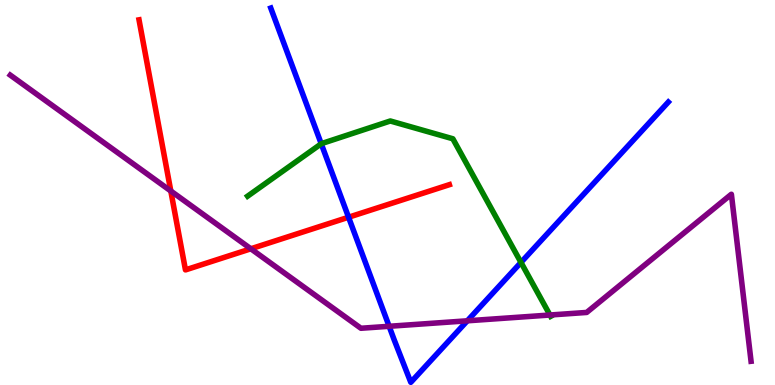[{'lines': ['blue', 'red'], 'intersections': [{'x': 4.5, 'y': 4.36}]}, {'lines': ['green', 'red'], 'intersections': []}, {'lines': ['purple', 'red'], 'intersections': [{'x': 2.2, 'y': 5.04}, {'x': 3.24, 'y': 3.54}]}, {'lines': ['blue', 'green'], 'intersections': [{'x': 4.15, 'y': 6.27}, {'x': 6.72, 'y': 3.18}]}, {'lines': ['blue', 'purple'], 'intersections': [{'x': 5.02, 'y': 1.53}, {'x': 6.03, 'y': 1.67}]}, {'lines': ['green', 'purple'], 'intersections': [{'x': 7.1, 'y': 1.82}]}]